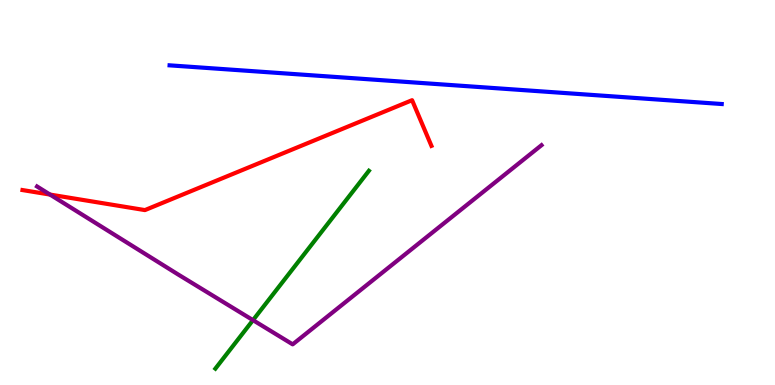[{'lines': ['blue', 'red'], 'intersections': []}, {'lines': ['green', 'red'], 'intersections': []}, {'lines': ['purple', 'red'], 'intersections': [{'x': 0.645, 'y': 4.95}]}, {'lines': ['blue', 'green'], 'intersections': []}, {'lines': ['blue', 'purple'], 'intersections': []}, {'lines': ['green', 'purple'], 'intersections': [{'x': 3.26, 'y': 1.68}]}]